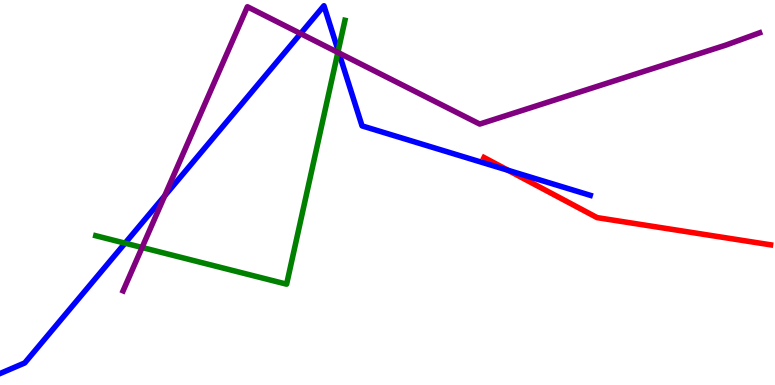[{'lines': ['blue', 'red'], 'intersections': [{'x': 6.56, 'y': 5.58}]}, {'lines': ['green', 'red'], 'intersections': []}, {'lines': ['purple', 'red'], 'intersections': []}, {'lines': ['blue', 'green'], 'intersections': [{'x': 1.61, 'y': 3.68}, {'x': 4.36, 'y': 8.68}]}, {'lines': ['blue', 'purple'], 'intersections': [{'x': 2.12, 'y': 4.91}, {'x': 3.88, 'y': 9.13}, {'x': 4.37, 'y': 8.62}]}, {'lines': ['green', 'purple'], 'intersections': [{'x': 1.83, 'y': 3.57}, {'x': 4.36, 'y': 8.64}]}]